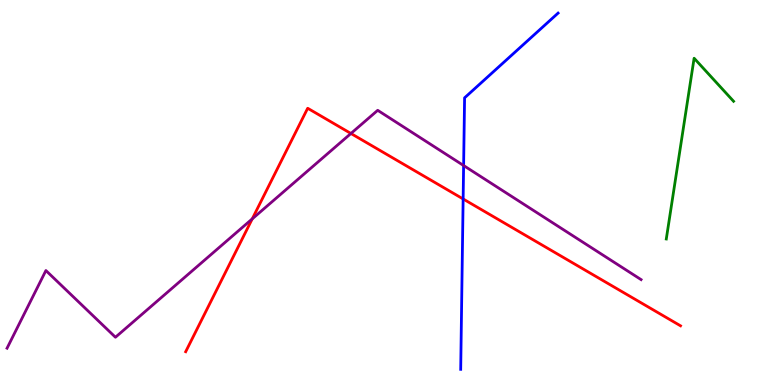[{'lines': ['blue', 'red'], 'intersections': [{'x': 5.98, 'y': 4.83}]}, {'lines': ['green', 'red'], 'intersections': []}, {'lines': ['purple', 'red'], 'intersections': [{'x': 3.25, 'y': 4.32}, {'x': 4.53, 'y': 6.53}]}, {'lines': ['blue', 'green'], 'intersections': []}, {'lines': ['blue', 'purple'], 'intersections': [{'x': 5.98, 'y': 5.7}]}, {'lines': ['green', 'purple'], 'intersections': []}]